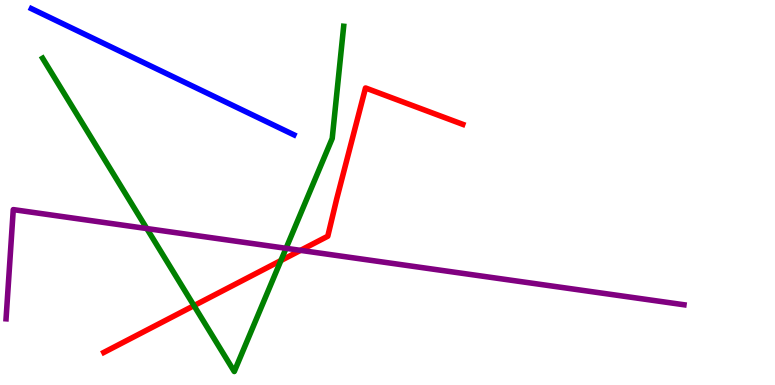[{'lines': ['blue', 'red'], 'intersections': []}, {'lines': ['green', 'red'], 'intersections': [{'x': 2.5, 'y': 2.06}, {'x': 3.62, 'y': 3.23}]}, {'lines': ['purple', 'red'], 'intersections': [{'x': 3.88, 'y': 3.5}]}, {'lines': ['blue', 'green'], 'intersections': []}, {'lines': ['blue', 'purple'], 'intersections': []}, {'lines': ['green', 'purple'], 'intersections': [{'x': 1.89, 'y': 4.06}, {'x': 3.69, 'y': 3.55}]}]